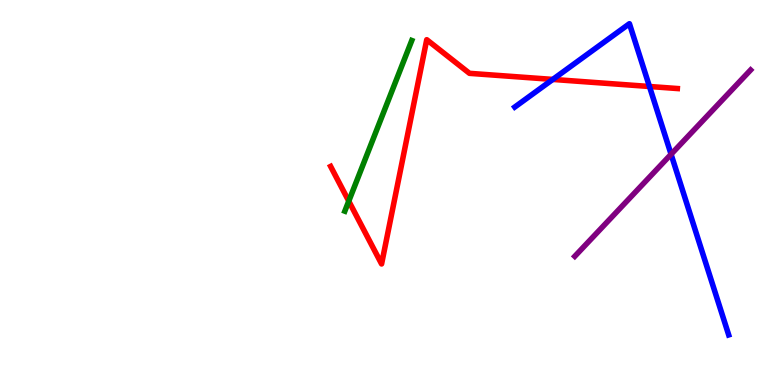[{'lines': ['blue', 'red'], 'intersections': [{'x': 7.13, 'y': 7.94}, {'x': 8.38, 'y': 7.75}]}, {'lines': ['green', 'red'], 'intersections': [{'x': 4.5, 'y': 4.78}]}, {'lines': ['purple', 'red'], 'intersections': []}, {'lines': ['blue', 'green'], 'intersections': []}, {'lines': ['blue', 'purple'], 'intersections': [{'x': 8.66, 'y': 5.99}]}, {'lines': ['green', 'purple'], 'intersections': []}]